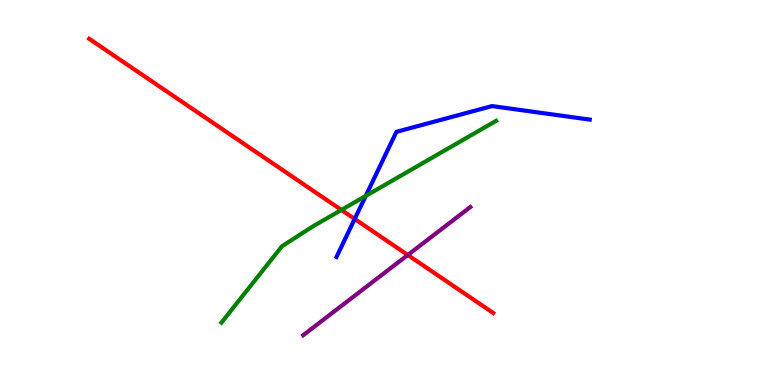[{'lines': ['blue', 'red'], 'intersections': [{'x': 4.58, 'y': 4.31}]}, {'lines': ['green', 'red'], 'intersections': [{'x': 4.41, 'y': 4.55}]}, {'lines': ['purple', 'red'], 'intersections': [{'x': 5.26, 'y': 3.38}]}, {'lines': ['blue', 'green'], 'intersections': [{'x': 4.72, 'y': 4.91}]}, {'lines': ['blue', 'purple'], 'intersections': []}, {'lines': ['green', 'purple'], 'intersections': []}]